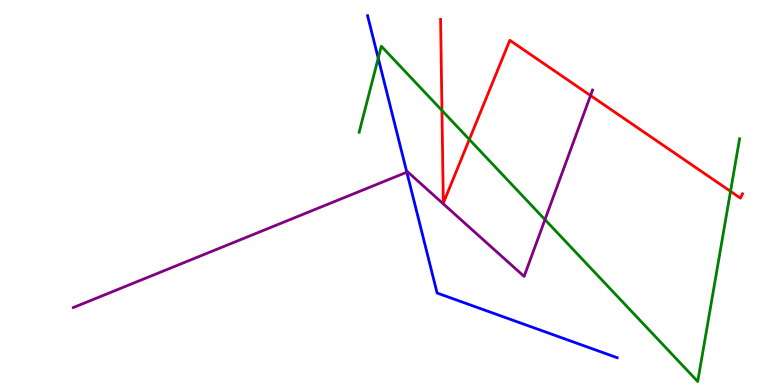[{'lines': ['blue', 'red'], 'intersections': []}, {'lines': ['green', 'red'], 'intersections': [{'x': 5.7, 'y': 7.13}, {'x': 6.06, 'y': 6.38}, {'x': 9.43, 'y': 5.03}]}, {'lines': ['purple', 'red'], 'intersections': [{'x': 7.62, 'y': 7.52}]}, {'lines': ['blue', 'green'], 'intersections': [{'x': 4.88, 'y': 8.49}]}, {'lines': ['blue', 'purple'], 'intersections': [{'x': 5.25, 'y': 5.53}]}, {'lines': ['green', 'purple'], 'intersections': [{'x': 7.03, 'y': 4.3}]}]